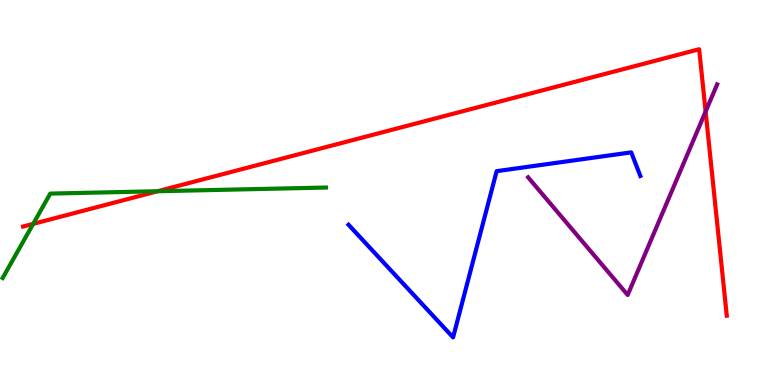[{'lines': ['blue', 'red'], 'intersections': []}, {'lines': ['green', 'red'], 'intersections': [{'x': 0.428, 'y': 4.19}, {'x': 2.03, 'y': 5.03}]}, {'lines': ['purple', 'red'], 'intersections': [{'x': 9.1, 'y': 7.1}]}, {'lines': ['blue', 'green'], 'intersections': []}, {'lines': ['blue', 'purple'], 'intersections': []}, {'lines': ['green', 'purple'], 'intersections': []}]